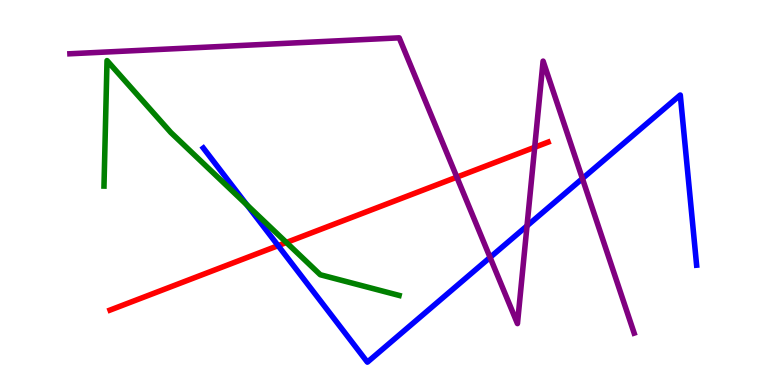[{'lines': ['blue', 'red'], 'intersections': [{'x': 3.59, 'y': 3.62}]}, {'lines': ['green', 'red'], 'intersections': [{'x': 3.7, 'y': 3.7}]}, {'lines': ['purple', 'red'], 'intersections': [{'x': 5.89, 'y': 5.4}, {'x': 6.9, 'y': 6.17}]}, {'lines': ['blue', 'green'], 'intersections': [{'x': 3.19, 'y': 4.68}]}, {'lines': ['blue', 'purple'], 'intersections': [{'x': 6.32, 'y': 3.31}, {'x': 6.8, 'y': 4.13}, {'x': 7.51, 'y': 5.36}]}, {'lines': ['green', 'purple'], 'intersections': []}]